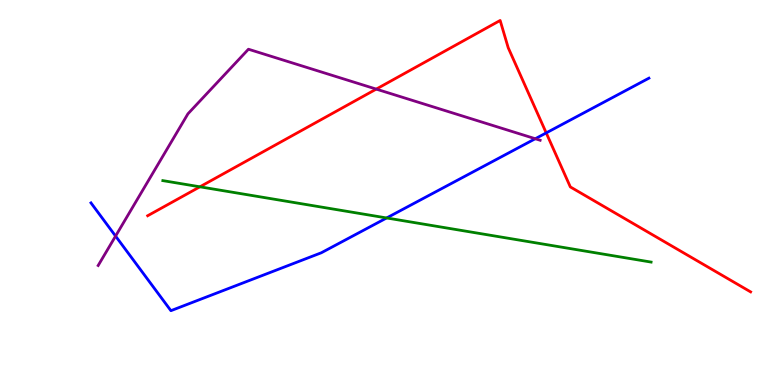[{'lines': ['blue', 'red'], 'intersections': [{'x': 7.05, 'y': 6.55}]}, {'lines': ['green', 'red'], 'intersections': [{'x': 2.58, 'y': 5.15}]}, {'lines': ['purple', 'red'], 'intersections': [{'x': 4.85, 'y': 7.69}]}, {'lines': ['blue', 'green'], 'intersections': [{'x': 4.99, 'y': 4.34}]}, {'lines': ['blue', 'purple'], 'intersections': [{'x': 1.49, 'y': 3.87}, {'x': 6.91, 'y': 6.4}]}, {'lines': ['green', 'purple'], 'intersections': []}]